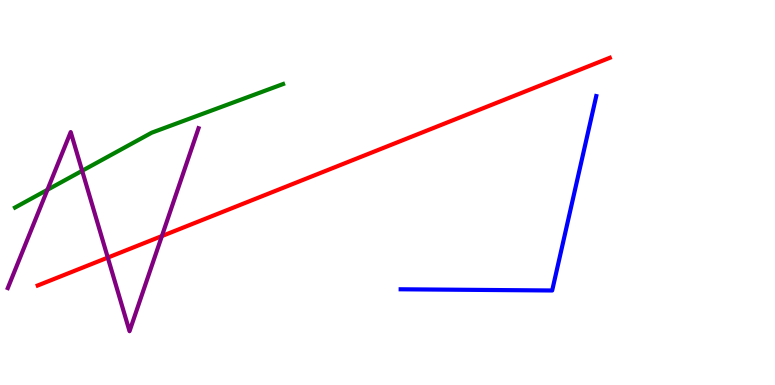[{'lines': ['blue', 'red'], 'intersections': []}, {'lines': ['green', 'red'], 'intersections': []}, {'lines': ['purple', 'red'], 'intersections': [{'x': 1.39, 'y': 3.31}, {'x': 2.09, 'y': 3.87}]}, {'lines': ['blue', 'green'], 'intersections': []}, {'lines': ['blue', 'purple'], 'intersections': []}, {'lines': ['green', 'purple'], 'intersections': [{'x': 0.612, 'y': 5.07}, {'x': 1.06, 'y': 5.56}]}]